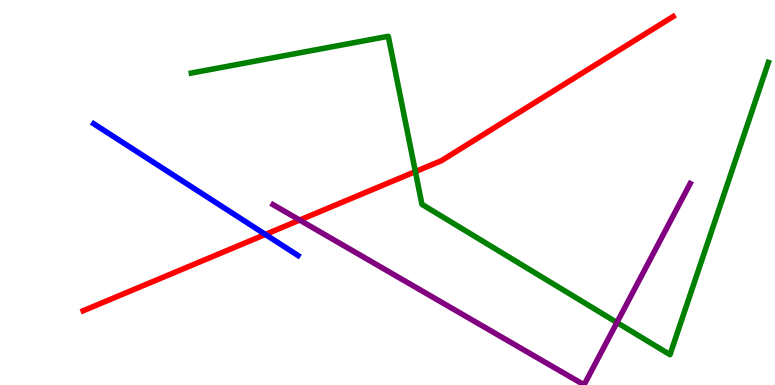[{'lines': ['blue', 'red'], 'intersections': [{'x': 3.42, 'y': 3.91}]}, {'lines': ['green', 'red'], 'intersections': [{'x': 5.36, 'y': 5.54}]}, {'lines': ['purple', 'red'], 'intersections': [{'x': 3.87, 'y': 4.28}]}, {'lines': ['blue', 'green'], 'intersections': []}, {'lines': ['blue', 'purple'], 'intersections': []}, {'lines': ['green', 'purple'], 'intersections': [{'x': 7.96, 'y': 1.62}]}]